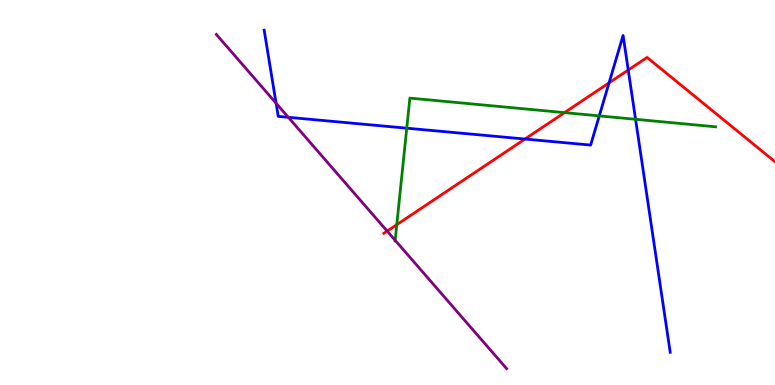[{'lines': ['blue', 'red'], 'intersections': [{'x': 6.77, 'y': 6.39}, {'x': 7.86, 'y': 7.85}, {'x': 8.11, 'y': 8.18}]}, {'lines': ['green', 'red'], 'intersections': [{'x': 5.12, 'y': 4.16}, {'x': 7.28, 'y': 7.07}]}, {'lines': ['purple', 'red'], 'intersections': [{'x': 5.0, 'y': 4.0}]}, {'lines': ['blue', 'green'], 'intersections': [{'x': 5.25, 'y': 6.67}, {'x': 7.73, 'y': 6.99}, {'x': 8.2, 'y': 6.9}]}, {'lines': ['blue', 'purple'], 'intersections': [{'x': 3.56, 'y': 7.32}, {'x': 3.72, 'y': 6.95}]}, {'lines': ['green', 'purple'], 'intersections': [{'x': 5.1, 'y': 3.76}]}]